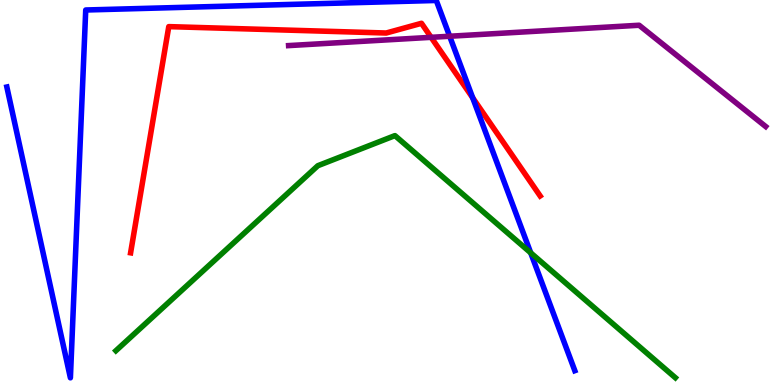[{'lines': ['blue', 'red'], 'intersections': [{'x': 6.1, 'y': 7.46}]}, {'lines': ['green', 'red'], 'intersections': []}, {'lines': ['purple', 'red'], 'intersections': [{'x': 5.56, 'y': 9.03}]}, {'lines': ['blue', 'green'], 'intersections': [{'x': 6.85, 'y': 3.43}]}, {'lines': ['blue', 'purple'], 'intersections': [{'x': 5.8, 'y': 9.06}]}, {'lines': ['green', 'purple'], 'intersections': []}]